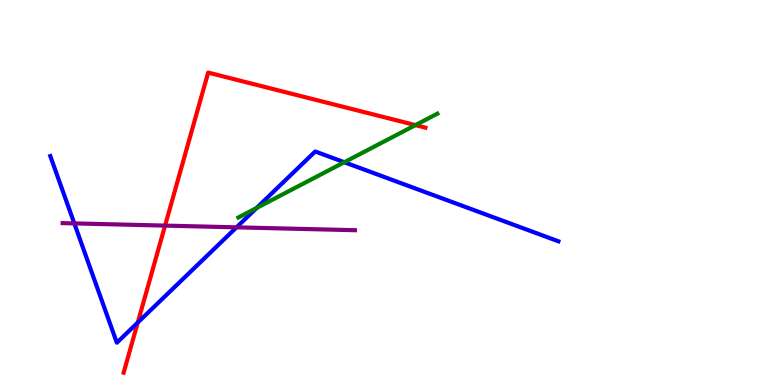[{'lines': ['blue', 'red'], 'intersections': [{'x': 1.78, 'y': 1.62}]}, {'lines': ['green', 'red'], 'intersections': [{'x': 5.36, 'y': 6.75}]}, {'lines': ['purple', 'red'], 'intersections': [{'x': 2.13, 'y': 4.14}]}, {'lines': ['blue', 'green'], 'intersections': [{'x': 3.31, 'y': 4.6}, {'x': 4.44, 'y': 5.79}]}, {'lines': ['blue', 'purple'], 'intersections': [{'x': 0.959, 'y': 4.2}, {'x': 3.05, 'y': 4.1}]}, {'lines': ['green', 'purple'], 'intersections': []}]